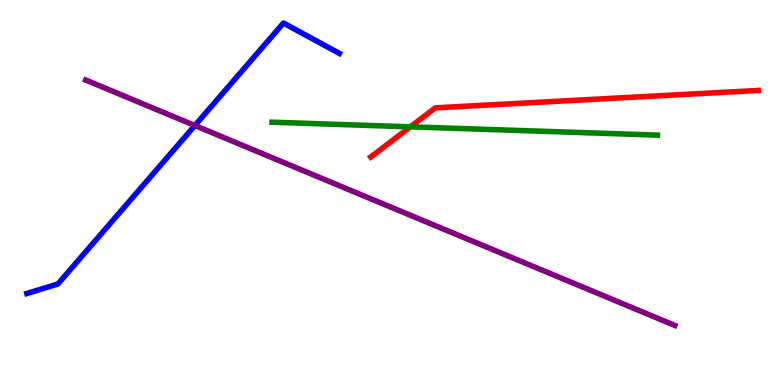[{'lines': ['blue', 'red'], 'intersections': []}, {'lines': ['green', 'red'], 'intersections': [{'x': 5.3, 'y': 6.71}]}, {'lines': ['purple', 'red'], 'intersections': []}, {'lines': ['blue', 'green'], 'intersections': []}, {'lines': ['blue', 'purple'], 'intersections': [{'x': 2.51, 'y': 6.74}]}, {'lines': ['green', 'purple'], 'intersections': []}]